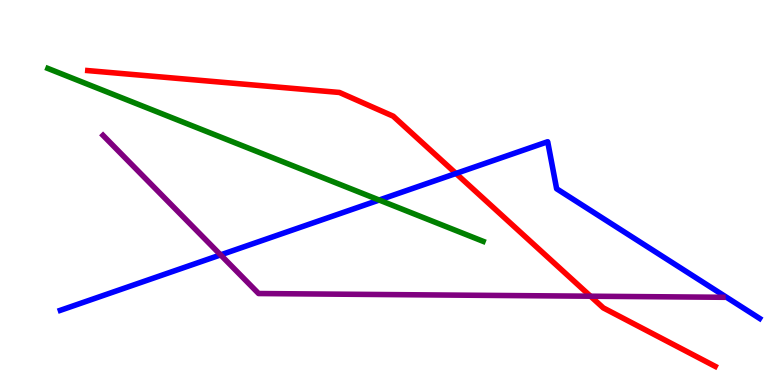[{'lines': ['blue', 'red'], 'intersections': [{'x': 5.88, 'y': 5.49}]}, {'lines': ['green', 'red'], 'intersections': []}, {'lines': ['purple', 'red'], 'intersections': [{'x': 7.62, 'y': 2.31}]}, {'lines': ['blue', 'green'], 'intersections': [{'x': 4.89, 'y': 4.8}]}, {'lines': ['blue', 'purple'], 'intersections': [{'x': 2.85, 'y': 3.38}]}, {'lines': ['green', 'purple'], 'intersections': []}]